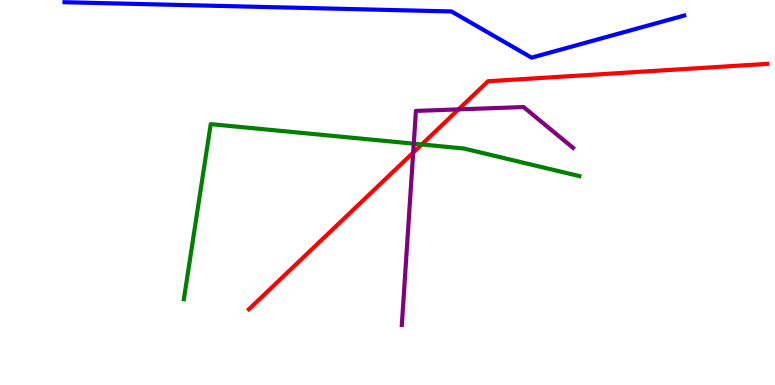[{'lines': ['blue', 'red'], 'intersections': []}, {'lines': ['green', 'red'], 'intersections': [{'x': 5.44, 'y': 6.25}]}, {'lines': ['purple', 'red'], 'intersections': [{'x': 5.33, 'y': 6.03}, {'x': 5.92, 'y': 7.16}]}, {'lines': ['blue', 'green'], 'intersections': []}, {'lines': ['blue', 'purple'], 'intersections': []}, {'lines': ['green', 'purple'], 'intersections': [{'x': 5.34, 'y': 6.27}]}]